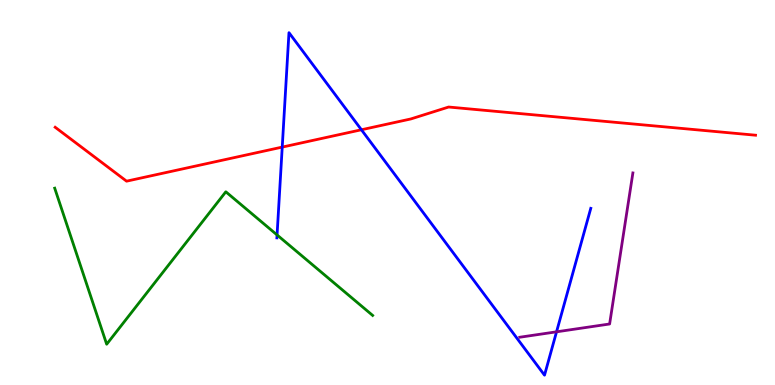[{'lines': ['blue', 'red'], 'intersections': [{'x': 3.64, 'y': 6.18}, {'x': 4.66, 'y': 6.63}]}, {'lines': ['green', 'red'], 'intersections': []}, {'lines': ['purple', 'red'], 'intersections': []}, {'lines': ['blue', 'green'], 'intersections': [{'x': 3.58, 'y': 3.9}]}, {'lines': ['blue', 'purple'], 'intersections': [{'x': 7.18, 'y': 1.38}]}, {'lines': ['green', 'purple'], 'intersections': []}]